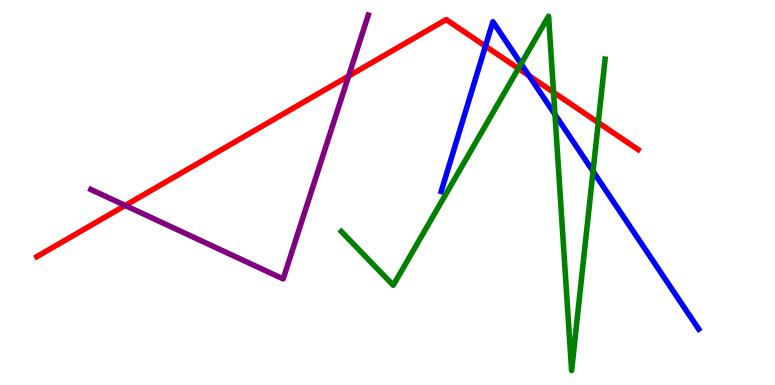[{'lines': ['blue', 'red'], 'intersections': [{'x': 6.26, 'y': 8.8}, {'x': 6.83, 'y': 8.03}]}, {'lines': ['green', 'red'], 'intersections': [{'x': 6.69, 'y': 8.22}, {'x': 7.14, 'y': 7.6}, {'x': 7.72, 'y': 6.82}]}, {'lines': ['purple', 'red'], 'intersections': [{'x': 1.62, 'y': 4.66}, {'x': 4.5, 'y': 8.02}]}, {'lines': ['blue', 'green'], 'intersections': [{'x': 6.72, 'y': 8.34}, {'x': 7.16, 'y': 7.03}, {'x': 7.65, 'y': 5.55}]}, {'lines': ['blue', 'purple'], 'intersections': []}, {'lines': ['green', 'purple'], 'intersections': []}]